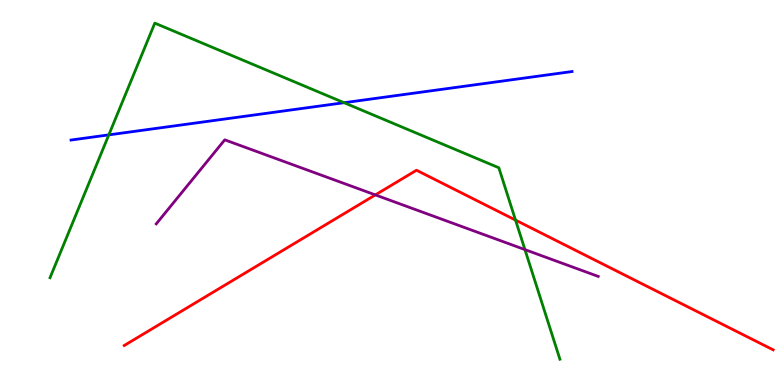[{'lines': ['blue', 'red'], 'intersections': []}, {'lines': ['green', 'red'], 'intersections': [{'x': 6.65, 'y': 4.28}]}, {'lines': ['purple', 'red'], 'intersections': [{'x': 4.84, 'y': 4.94}]}, {'lines': ['blue', 'green'], 'intersections': [{'x': 1.4, 'y': 6.5}, {'x': 4.44, 'y': 7.33}]}, {'lines': ['blue', 'purple'], 'intersections': []}, {'lines': ['green', 'purple'], 'intersections': [{'x': 6.77, 'y': 3.52}]}]